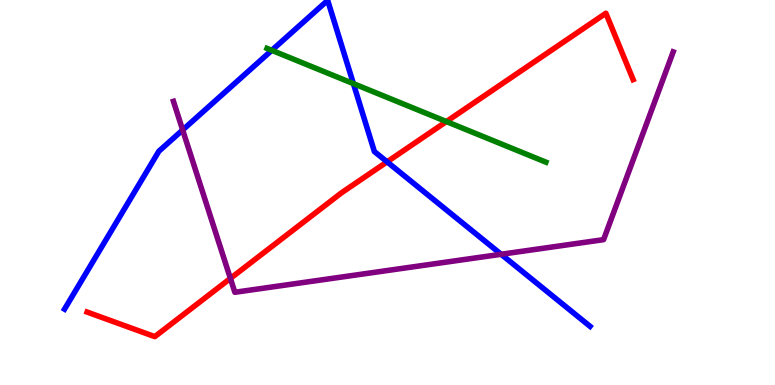[{'lines': ['blue', 'red'], 'intersections': [{'x': 4.99, 'y': 5.8}]}, {'lines': ['green', 'red'], 'intersections': [{'x': 5.76, 'y': 6.84}]}, {'lines': ['purple', 'red'], 'intersections': [{'x': 2.97, 'y': 2.77}]}, {'lines': ['blue', 'green'], 'intersections': [{'x': 3.51, 'y': 8.69}, {'x': 4.56, 'y': 7.83}]}, {'lines': ['blue', 'purple'], 'intersections': [{'x': 2.36, 'y': 6.62}, {'x': 6.47, 'y': 3.4}]}, {'lines': ['green', 'purple'], 'intersections': []}]